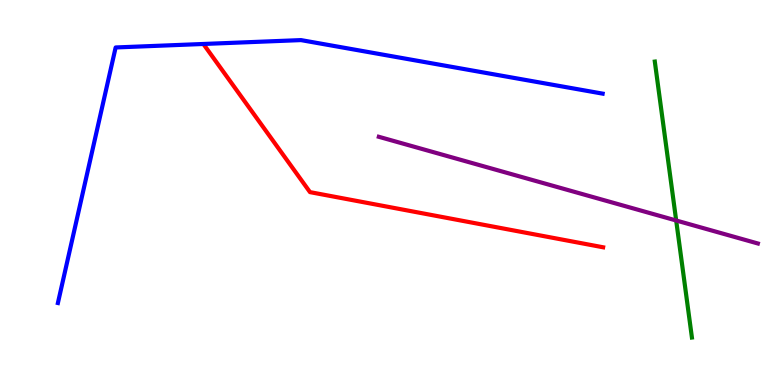[{'lines': ['blue', 'red'], 'intersections': []}, {'lines': ['green', 'red'], 'intersections': []}, {'lines': ['purple', 'red'], 'intersections': []}, {'lines': ['blue', 'green'], 'intersections': []}, {'lines': ['blue', 'purple'], 'intersections': []}, {'lines': ['green', 'purple'], 'intersections': [{'x': 8.72, 'y': 4.27}]}]